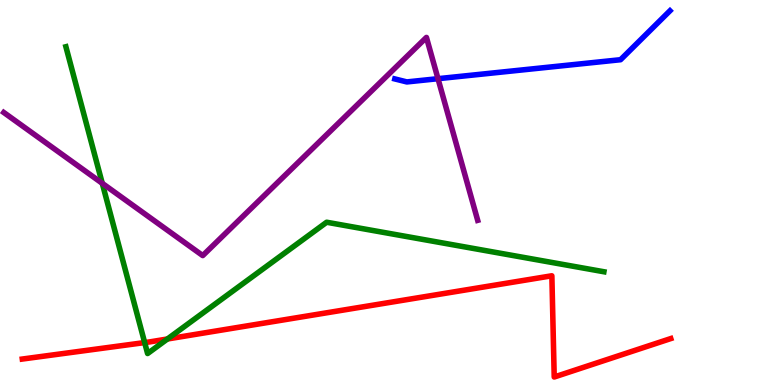[{'lines': ['blue', 'red'], 'intersections': []}, {'lines': ['green', 'red'], 'intersections': [{'x': 1.87, 'y': 1.1}, {'x': 2.16, 'y': 1.2}]}, {'lines': ['purple', 'red'], 'intersections': []}, {'lines': ['blue', 'green'], 'intersections': []}, {'lines': ['blue', 'purple'], 'intersections': [{'x': 5.65, 'y': 7.96}]}, {'lines': ['green', 'purple'], 'intersections': [{'x': 1.32, 'y': 5.24}]}]